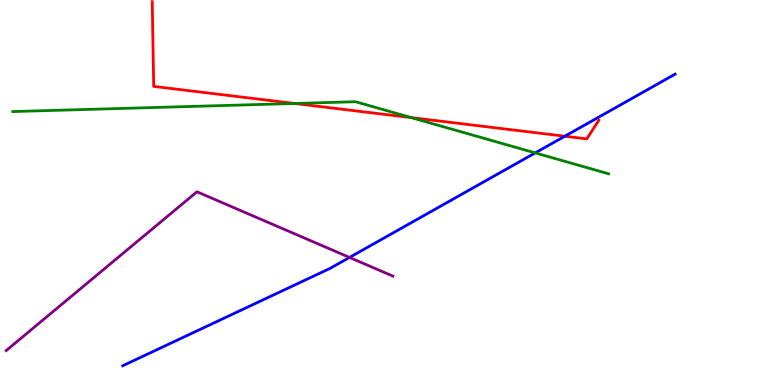[{'lines': ['blue', 'red'], 'intersections': [{'x': 7.29, 'y': 6.46}]}, {'lines': ['green', 'red'], 'intersections': [{'x': 3.8, 'y': 7.31}, {'x': 5.31, 'y': 6.94}]}, {'lines': ['purple', 'red'], 'intersections': []}, {'lines': ['blue', 'green'], 'intersections': [{'x': 6.91, 'y': 6.03}]}, {'lines': ['blue', 'purple'], 'intersections': [{'x': 4.51, 'y': 3.31}]}, {'lines': ['green', 'purple'], 'intersections': []}]